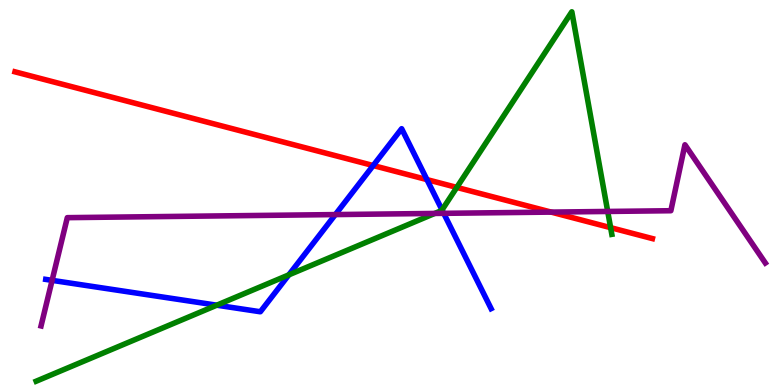[{'lines': ['blue', 'red'], 'intersections': [{'x': 4.82, 'y': 5.7}, {'x': 5.51, 'y': 5.33}]}, {'lines': ['green', 'red'], 'intersections': [{'x': 5.89, 'y': 5.13}, {'x': 7.88, 'y': 4.09}]}, {'lines': ['purple', 'red'], 'intersections': [{'x': 7.11, 'y': 4.49}]}, {'lines': ['blue', 'green'], 'intersections': [{'x': 2.8, 'y': 2.07}, {'x': 3.73, 'y': 2.86}, {'x': 5.7, 'y': 4.55}]}, {'lines': ['blue', 'purple'], 'intersections': [{'x': 0.672, 'y': 2.72}, {'x': 4.33, 'y': 4.43}, {'x': 5.73, 'y': 4.46}]}, {'lines': ['green', 'purple'], 'intersections': [{'x': 5.61, 'y': 4.46}, {'x': 7.84, 'y': 4.51}]}]